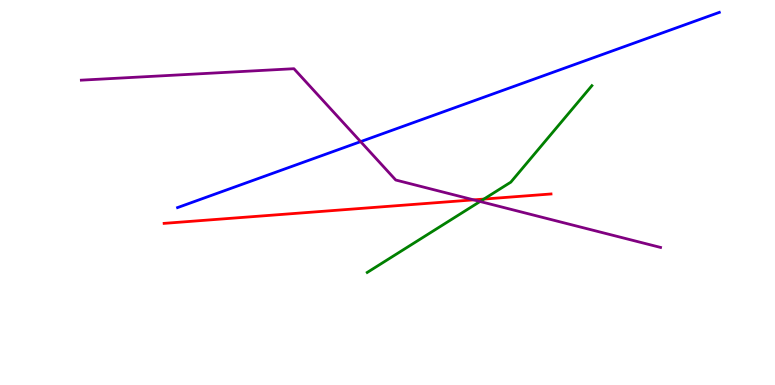[{'lines': ['blue', 'red'], 'intersections': []}, {'lines': ['green', 'red'], 'intersections': [{'x': 6.24, 'y': 4.83}]}, {'lines': ['purple', 'red'], 'intersections': [{'x': 6.11, 'y': 4.81}]}, {'lines': ['blue', 'green'], 'intersections': []}, {'lines': ['blue', 'purple'], 'intersections': [{'x': 4.65, 'y': 6.32}]}, {'lines': ['green', 'purple'], 'intersections': [{'x': 6.19, 'y': 4.77}]}]